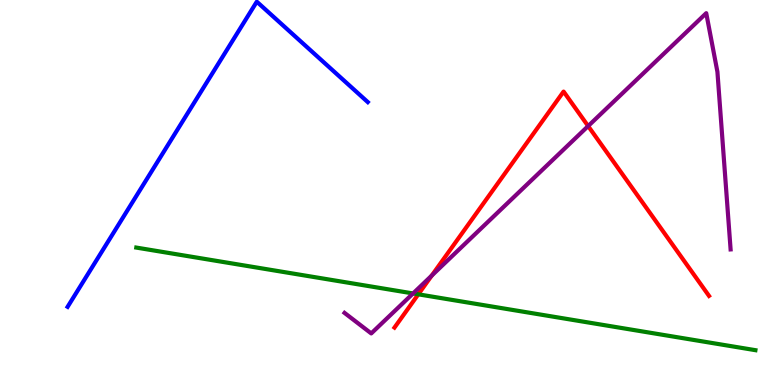[{'lines': ['blue', 'red'], 'intersections': []}, {'lines': ['green', 'red'], 'intersections': [{'x': 5.4, 'y': 2.36}]}, {'lines': ['purple', 'red'], 'intersections': [{'x': 5.57, 'y': 2.84}, {'x': 7.59, 'y': 6.73}]}, {'lines': ['blue', 'green'], 'intersections': []}, {'lines': ['blue', 'purple'], 'intersections': []}, {'lines': ['green', 'purple'], 'intersections': [{'x': 5.33, 'y': 2.38}]}]